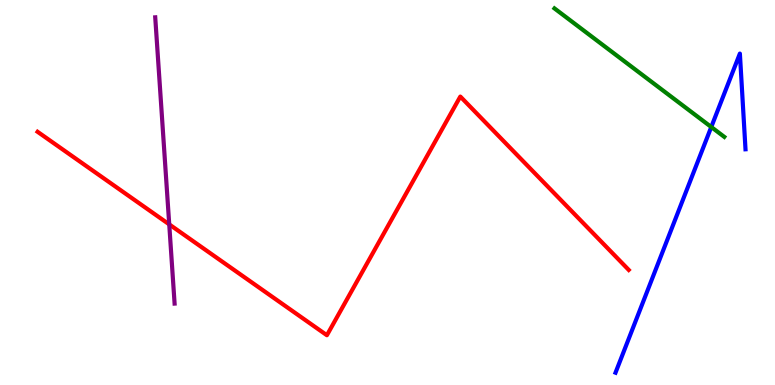[{'lines': ['blue', 'red'], 'intersections': []}, {'lines': ['green', 'red'], 'intersections': []}, {'lines': ['purple', 'red'], 'intersections': [{'x': 2.18, 'y': 4.17}]}, {'lines': ['blue', 'green'], 'intersections': [{'x': 9.18, 'y': 6.7}]}, {'lines': ['blue', 'purple'], 'intersections': []}, {'lines': ['green', 'purple'], 'intersections': []}]